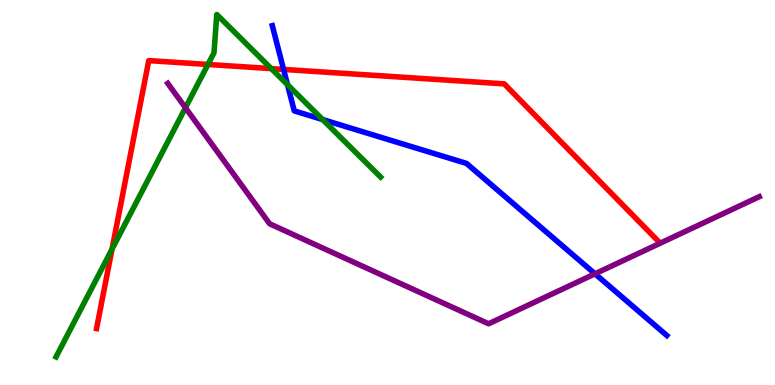[{'lines': ['blue', 'red'], 'intersections': [{'x': 3.66, 'y': 8.2}]}, {'lines': ['green', 'red'], 'intersections': [{'x': 1.45, 'y': 3.53}, {'x': 2.68, 'y': 8.33}, {'x': 3.5, 'y': 8.22}]}, {'lines': ['purple', 'red'], 'intersections': []}, {'lines': ['blue', 'green'], 'intersections': [{'x': 3.71, 'y': 7.8}, {'x': 4.16, 'y': 6.9}]}, {'lines': ['blue', 'purple'], 'intersections': [{'x': 7.68, 'y': 2.89}]}, {'lines': ['green', 'purple'], 'intersections': [{'x': 2.39, 'y': 7.2}]}]